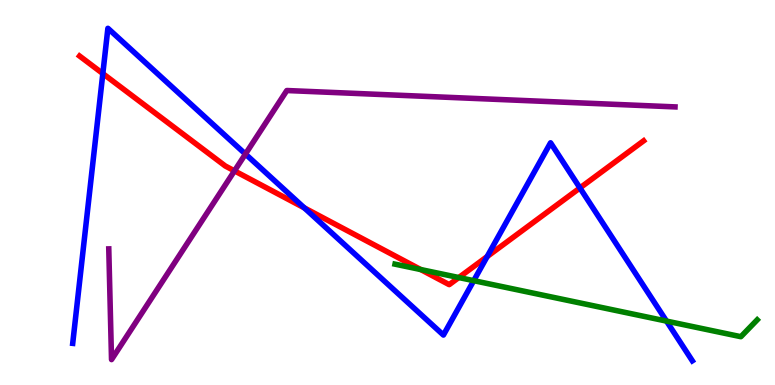[{'lines': ['blue', 'red'], 'intersections': [{'x': 1.33, 'y': 8.09}, {'x': 3.93, 'y': 4.6}, {'x': 6.29, 'y': 3.34}, {'x': 7.48, 'y': 5.12}]}, {'lines': ['green', 'red'], 'intersections': [{'x': 5.43, 'y': 3.0}, {'x': 5.92, 'y': 2.79}]}, {'lines': ['purple', 'red'], 'intersections': [{'x': 3.03, 'y': 5.56}]}, {'lines': ['blue', 'green'], 'intersections': [{'x': 6.11, 'y': 2.71}, {'x': 8.6, 'y': 1.66}]}, {'lines': ['blue', 'purple'], 'intersections': [{'x': 3.17, 'y': 6.0}]}, {'lines': ['green', 'purple'], 'intersections': []}]